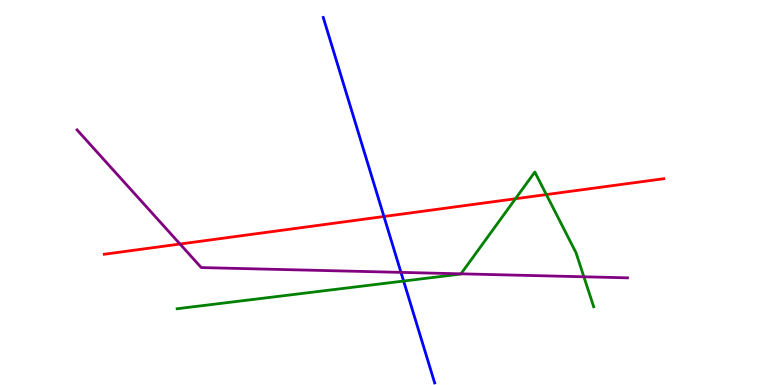[{'lines': ['blue', 'red'], 'intersections': [{'x': 4.95, 'y': 4.38}]}, {'lines': ['green', 'red'], 'intersections': [{'x': 6.65, 'y': 4.84}, {'x': 7.05, 'y': 4.95}]}, {'lines': ['purple', 'red'], 'intersections': [{'x': 2.32, 'y': 3.66}]}, {'lines': ['blue', 'green'], 'intersections': [{'x': 5.21, 'y': 2.7}]}, {'lines': ['blue', 'purple'], 'intersections': [{'x': 5.17, 'y': 2.93}]}, {'lines': ['green', 'purple'], 'intersections': [{'x': 5.95, 'y': 2.89}, {'x': 7.53, 'y': 2.81}]}]